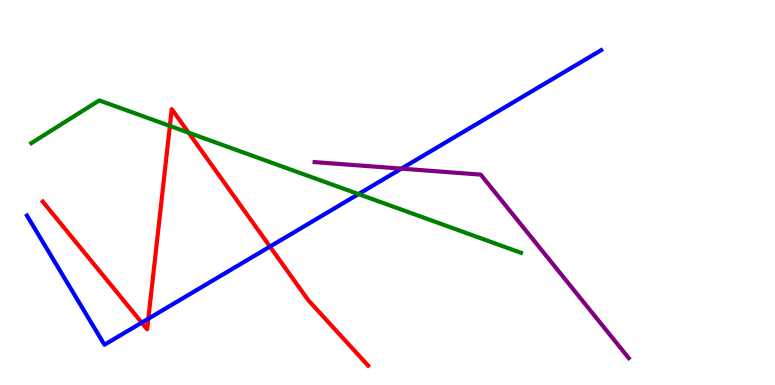[{'lines': ['blue', 'red'], 'intersections': [{'x': 1.83, 'y': 1.62}, {'x': 1.91, 'y': 1.72}, {'x': 3.48, 'y': 3.59}]}, {'lines': ['green', 'red'], 'intersections': [{'x': 2.19, 'y': 6.73}, {'x': 2.43, 'y': 6.55}]}, {'lines': ['purple', 'red'], 'intersections': []}, {'lines': ['blue', 'green'], 'intersections': [{'x': 4.63, 'y': 4.96}]}, {'lines': ['blue', 'purple'], 'intersections': [{'x': 5.18, 'y': 5.62}]}, {'lines': ['green', 'purple'], 'intersections': []}]